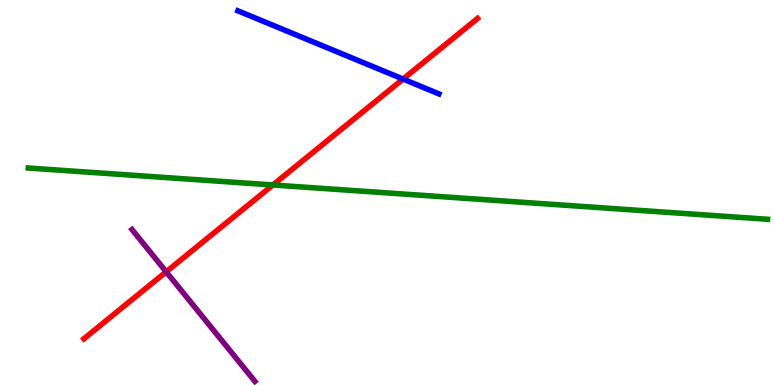[{'lines': ['blue', 'red'], 'intersections': [{'x': 5.2, 'y': 7.95}]}, {'lines': ['green', 'red'], 'intersections': [{'x': 3.52, 'y': 5.2}]}, {'lines': ['purple', 'red'], 'intersections': [{'x': 2.14, 'y': 2.94}]}, {'lines': ['blue', 'green'], 'intersections': []}, {'lines': ['blue', 'purple'], 'intersections': []}, {'lines': ['green', 'purple'], 'intersections': []}]